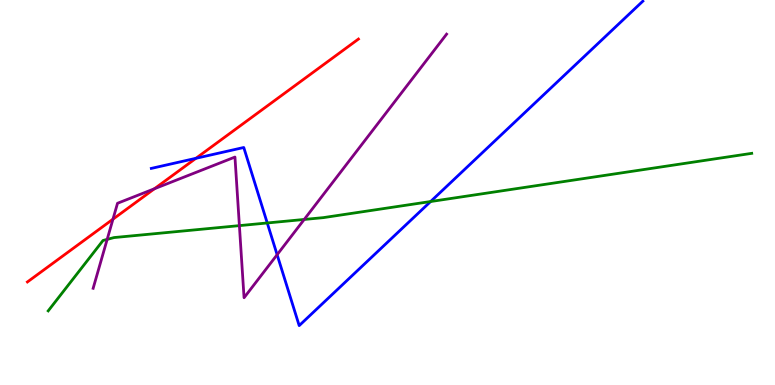[{'lines': ['blue', 'red'], 'intersections': [{'x': 2.53, 'y': 5.89}]}, {'lines': ['green', 'red'], 'intersections': []}, {'lines': ['purple', 'red'], 'intersections': [{'x': 1.46, 'y': 4.31}, {'x': 1.99, 'y': 5.1}]}, {'lines': ['blue', 'green'], 'intersections': [{'x': 3.45, 'y': 4.21}, {'x': 5.56, 'y': 4.77}]}, {'lines': ['blue', 'purple'], 'intersections': [{'x': 3.58, 'y': 3.38}]}, {'lines': ['green', 'purple'], 'intersections': [{'x': 1.38, 'y': 3.78}, {'x': 3.09, 'y': 4.14}, {'x': 3.93, 'y': 4.3}]}]